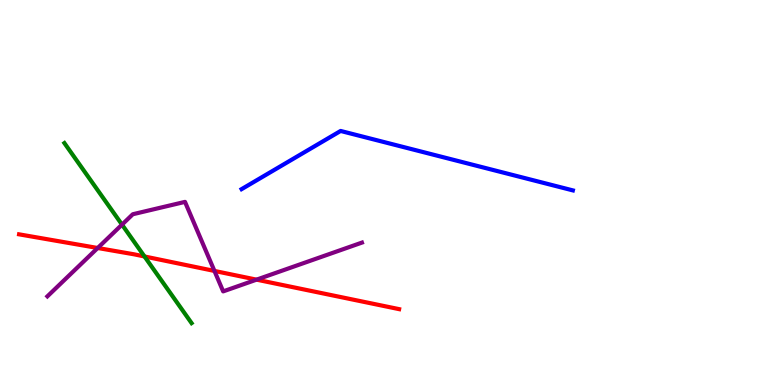[{'lines': ['blue', 'red'], 'intersections': []}, {'lines': ['green', 'red'], 'intersections': [{'x': 1.86, 'y': 3.34}]}, {'lines': ['purple', 'red'], 'intersections': [{'x': 1.26, 'y': 3.56}, {'x': 2.77, 'y': 2.96}, {'x': 3.31, 'y': 2.74}]}, {'lines': ['blue', 'green'], 'intersections': []}, {'lines': ['blue', 'purple'], 'intersections': []}, {'lines': ['green', 'purple'], 'intersections': [{'x': 1.57, 'y': 4.17}]}]